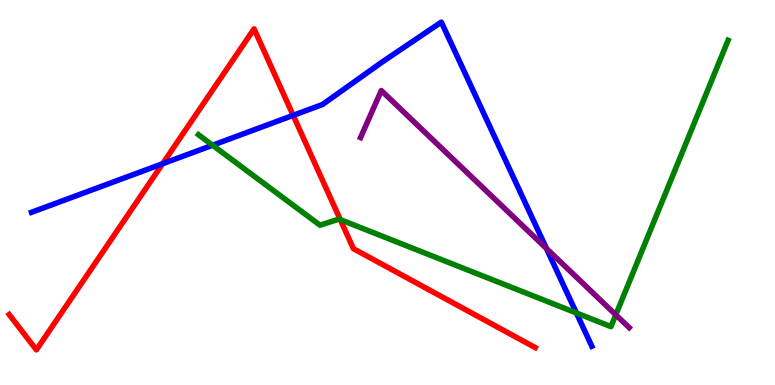[{'lines': ['blue', 'red'], 'intersections': [{'x': 2.1, 'y': 5.75}, {'x': 3.78, 'y': 7.0}]}, {'lines': ['green', 'red'], 'intersections': [{'x': 4.39, 'y': 4.3}]}, {'lines': ['purple', 'red'], 'intersections': []}, {'lines': ['blue', 'green'], 'intersections': [{'x': 2.74, 'y': 6.23}, {'x': 7.44, 'y': 1.87}]}, {'lines': ['blue', 'purple'], 'intersections': [{'x': 7.05, 'y': 3.55}]}, {'lines': ['green', 'purple'], 'intersections': [{'x': 7.95, 'y': 1.82}]}]